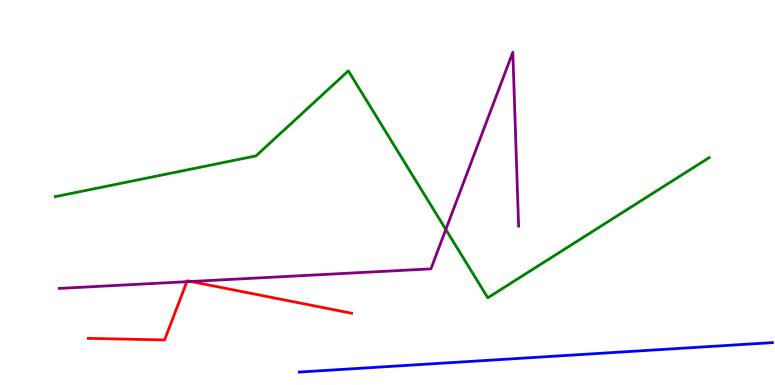[{'lines': ['blue', 'red'], 'intersections': []}, {'lines': ['green', 'red'], 'intersections': []}, {'lines': ['purple', 'red'], 'intersections': [{'x': 2.41, 'y': 2.68}, {'x': 2.46, 'y': 2.69}]}, {'lines': ['blue', 'green'], 'intersections': []}, {'lines': ['blue', 'purple'], 'intersections': []}, {'lines': ['green', 'purple'], 'intersections': [{'x': 5.75, 'y': 4.04}]}]